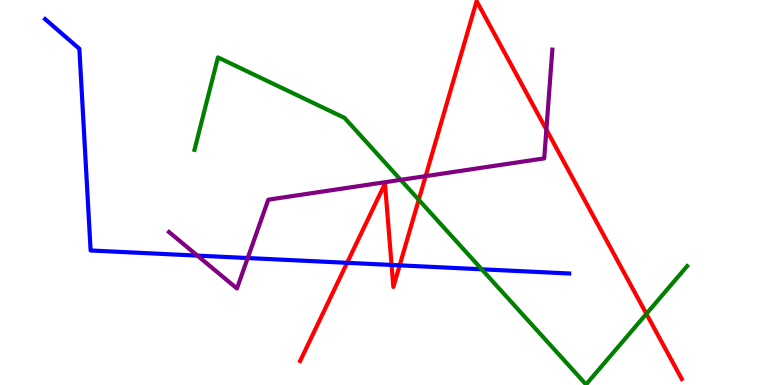[{'lines': ['blue', 'red'], 'intersections': [{'x': 4.48, 'y': 3.17}, {'x': 5.05, 'y': 3.12}, {'x': 5.16, 'y': 3.11}]}, {'lines': ['green', 'red'], 'intersections': [{'x': 5.4, 'y': 4.81}, {'x': 8.34, 'y': 1.85}]}, {'lines': ['purple', 'red'], 'intersections': [{'x': 5.49, 'y': 5.43}, {'x': 7.05, 'y': 6.63}]}, {'lines': ['blue', 'green'], 'intersections': [{'x': 6.22, 'y': 3.01}]}, {'lines': ['blue', 'purple'], 'intersections': [{'x': 2.55, 'y': 3.36}, {'x': 3.2, 'y': 3.3}]}, {'lines': ['green', 'purple'], 'intersections': [{'x': 5.17, 'y': 5.33}]}]